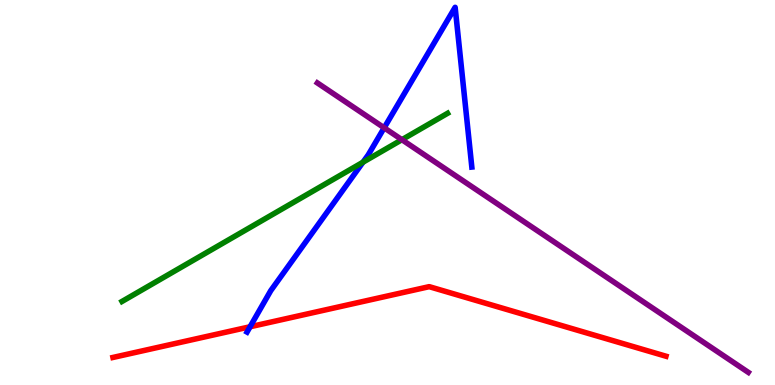[{'lines': ['blue', 'red'], 'intersections': [{'x': 3.23, 'y': 1.51}]}, {'lines': ['green', 'red'], 'intersections': []}, {'lines': ['purple', 'red'], 'intersections': []}, {'lines': ['blue', 'green'], 'intersections': [{'x': 4.68, 'y': 5.79}]}, {'lines': ['blue', 'purple'], 'intersections': [{'x': 4.96, 'y': 6.68}]}, {'lines': ['green', 'purple'], 'intersections': [{'x': 5.19, 'y': 6.37}]}]